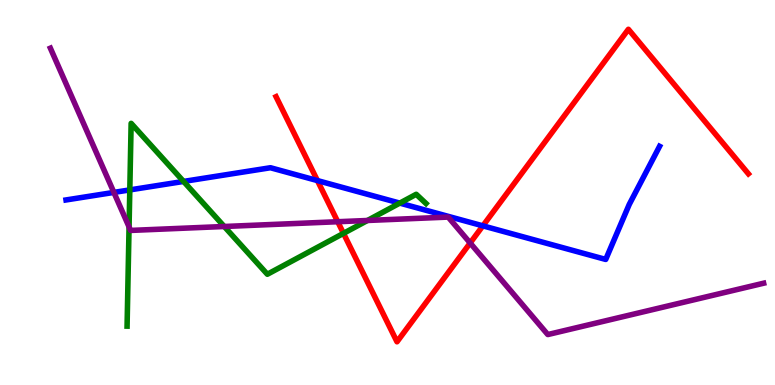[{'lines': ['blue', 'red'], 'intersections': [{'x': 4.1, 'y': 5.31}, {'x': 6.23, 'y': 4.13}]}, {'lines': ['green', 'red'], 'intersections': [{'x': 4.43, 'y': 3.94}]}, {'lines': ['purple', 'red'], 'intersections': [{'x': 4.36, 'y': 4.24}, {'x': 6.07, 'y': 3.69}]}, {'lines': ['blue', 'green'], 'intersections': [{'x': 1.67, 'y': 5.07}, {'x': 2.37, 'y': 5.29}, {'x': 5.16, 'y': 4.72}]}, {'lines': ['blue', 'purple'], 'intersections': [{'x': 1.47, 'y': 5.0}]}, {'lines': ['green', 'purple'], 'intersections': [{'x': 1.67, 'y': 4.11}, {'x': 2.89, 'y': 4.12}, {'x': 4.74, 'y': 4.27}]}]